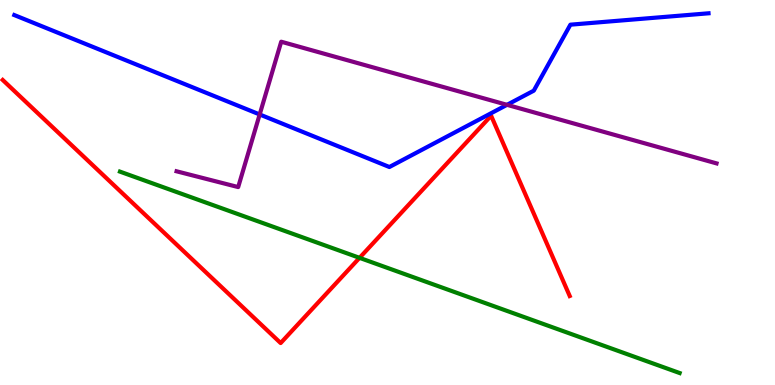[{'lines': ['blue', 'red'], 'intersections': []}, {'lines': ['green', 'red'], 'intersections': [{'x': 4.64, 'y': 3.3}]}, {'lines': ['purple', 'red'], 'intersections': []}, {'lines': ['blue', 'green'], 'intersections': []}, {'lines': ['blue', 'purple'], 'intersections': [{'x': 3.35, 'y': 7.03}, {'x': 6.54, 'y': 7.28}]}, {'lines': ['green', 'purple'], 'intersections': []}]